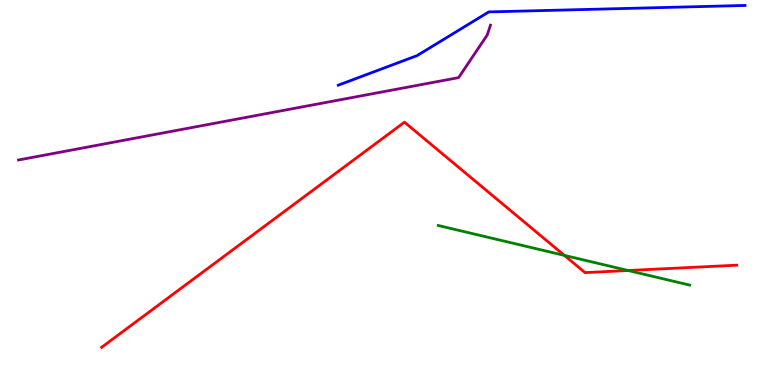[{'lines': ['blue', 'red'], 'intersections': []}, {'lines': ['green', 'red'], 'intersections': [{'x': 7.28, 'y': 3.37}, {'x': 8.1, 'y': 2.97}]}, {'lines': ['purple', 'red'], 'intersections': []}, {'lines': ['blue', 'green'], 'intersections': []}, {'lines': ['blue', 'purple'], 'intersections': []}, {'lines': ['green', 'purple'], 'intersections': []}]